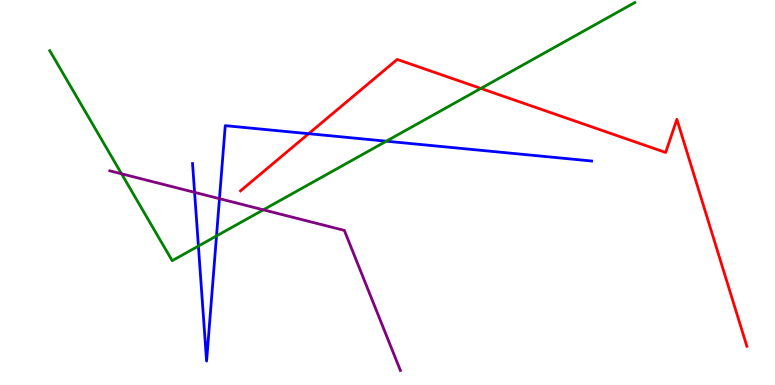[{'lines': ['blue', 'red'], 'intersections': [{'x': 3.98, 'y': 6.53}]}, {'lines': ['green', 'red'], 'intersections': [{'x': 6.2, 'y': 7.7}]}, {'lines': ['purple', 'red'], 'intersections': []}, {'lines': ['blue', 'green'], 'intersections': [{'x': 2.56, 'y': 3.61}, {'x': 2.79, 'y': 3.87}, {'x': 4.98, 'y': 6.33}]}, {'lines': ['blue', 'purple'], 'intersections': [{'x': 2.51, 'y': 5.0}, {'x': 2.83, 'y': 4.84}]}, {'lines': ['green', 'purple'], 'intersections': [{'x': 1.57, 'y': 5.49}, {'x': 3.4, 'y': 4.55}]}]